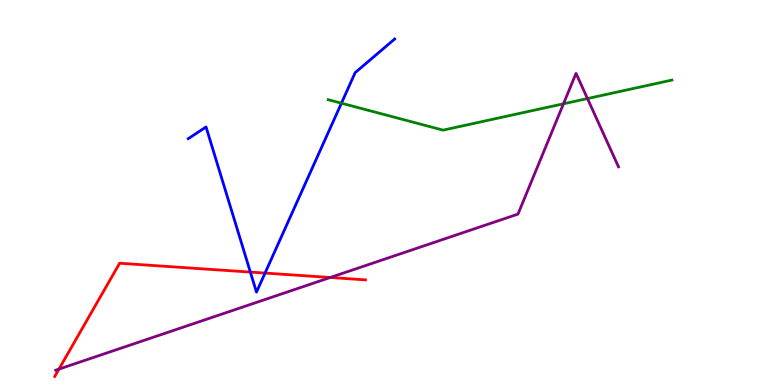[{'lines': ['blue', 'red'], 'intersections': [{'x': 3.23, 'y': 2.93}, {'x': 3.42, 'y': 2.91}]}, {'lines': ['green', 'red'], 'intersections': []}, {'lines': ['purple', 'red'], 'intersections': [{'x': 0.761, 'y': 0.413}, {'x': 4.26, 'y': 2.79}]}, {'lines': ['blue', 'green'], 'intersections': [{'x': 4.41, 'y': 7.32}]}, {'lines': ['blue', 'purple'], 'intersections': []}, {'lines': ['green', 'purple'], 'intersections': [{'x': 7.27, 'y': 7.3}, {'x': 7.58, 'y': 7.44}]}]